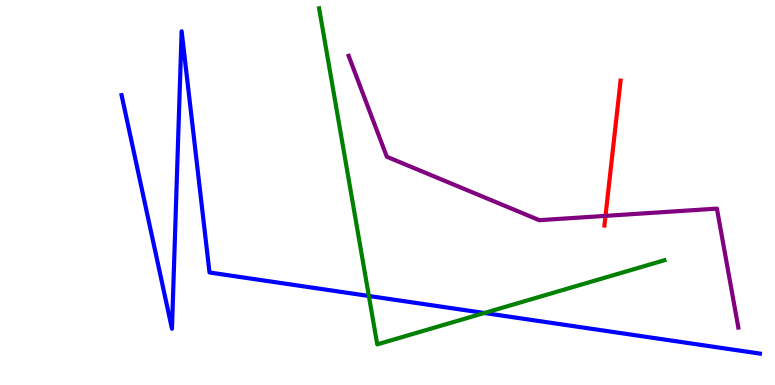[{'lines': ['blue', 'red'], 'intersections': []}, {'lines': ['green', 'red'], 'intersections': []}, {'lines': ['purple', 'red'], 'intersections': [{'x': 7.81, 'y': 4.39}]}, {'lines': ['blue', 'green'], 'intersections': [{'x': 4.76, 'y': 2.31}, {'x': 6.25, 'y': 1.87}]}, {'lines': ['blue', 'purple'], 'intersections': []}, {'lines': ['green', 'purple'], 'intersections': []}]